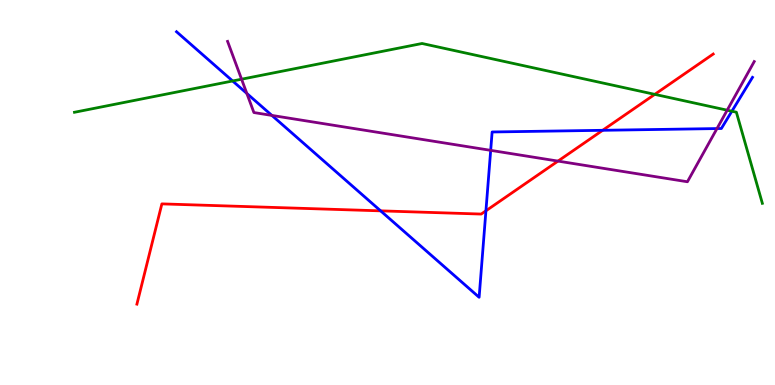[{'lines': ['blue', 'red'], 'intersections': [{'x': 4.91, 'y': 4.52}, {'x': 6.27, 'y': 4.52}, {'x': 7.78, 'y': 6.62}]}, {'lines': ['green', 'red'], 'intersections': [{'x': 8.45, 'y': 7.55}]}, {'lines': ['purple', 'red'], 'intersections': [{'x': 7.2, 'y': 5.82}]}, {'lines': ['blue', 'green'], 'intersections': [{'x': 3.0, 'y': 7.9}, {'x': 9.44, 'y': 7.11}]}, {'lines': ['blue', 'purple'], 'intersections': [{'x': 3.18, 'y': 7.57}, {'x': 3.51, 'y': 7.0}, {'x': 6.33, 'y': 6.09}, {'x': 9.25, 'y': 6.66}]}, {'lines': ['green', 'purple'], 'intersections': [{'x': 3.12, 'y': 7.94}, {'x': 9.38, 'y': 7.14}]}]